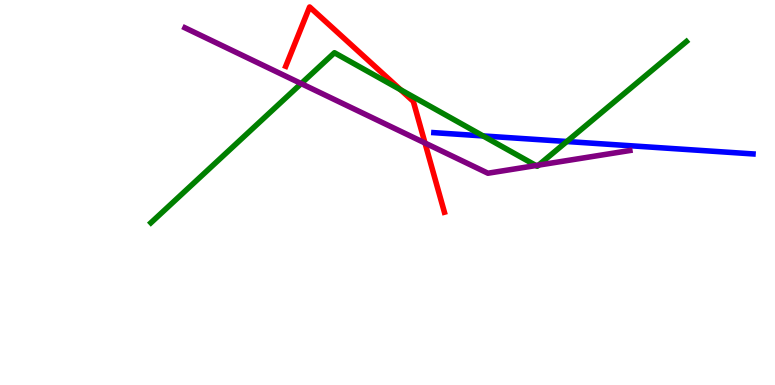[{'lines': ['blue', 'red'], 'intersections': []}, {'lines': ['green', 'red'], 'intersections': [{'x': 5.17, 'y': 7.67}]}, {'lines': ['purple', 'red'], 'intersections': [{'x': 5.48, 'y': 6.29}]}, {'lines': ['blue', 'green'], 'intersections': [{'x': 6.23, 'y': 6.47}, {'x': 7.31, 'y': 6.32}]}, {'lines': ['blue', 'purple'], 'intersections': []}, {'lines': ['green', 'purple'], 'intersections': [{'x': 3.89, 'y': 7.83}, {'x': 6.92, 'y': 5.7}, {'x': 6.95, 'y': 5.71}]}]